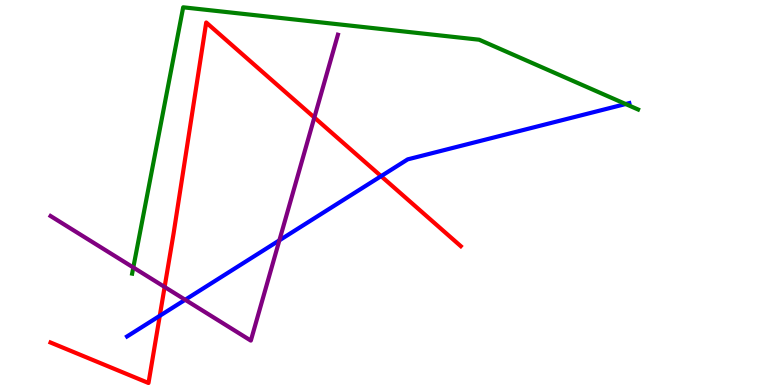[{'lines': ['blue', 'red'], 'intersections': [{'x': 2.06, 'y': 1.8}, {'x': 4.92, 'y': 5.42}]}, {'lines': ['green', 'red'], 'intersections': []}, {'lines': ['purple', 'red'], 'intersections': [{'x': 2.12, 'y': 2.55}, {'x': 4.06, 'y': 6.95}]}, {'lines': ['blue', 'green'], 'intersections': [{'x': 8.07, 'y': 7.3}]}, {'lines': ['blue', 'purple'], 'intersections': [{'x': 2.39, 'y': 2.21}, {'x': 3.6, 'y': 3.76}]}, {'lines': ['green', 'purple'], 'intersections': [{'x': 1.72, 'y': 3.05}]}]